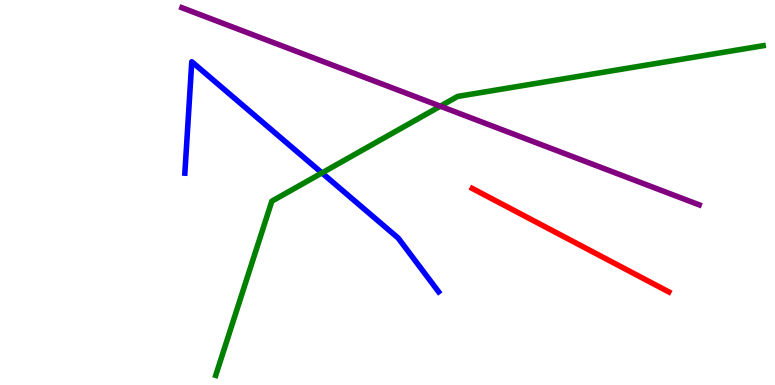[{'lines': ['blue', 'red'], 'intersections': []}, {'lines': ['green', 'red'], 'intersections': []}, {'lines': ['purple', 'red'], 'intersections': []}, {'lines': ['blue', 'green'], 'intersections': [{'x': 4.15, 'y': 5.51}]}, {'lines': ['blue', 'purple'], 'intersections': []}, {'lines': ['green', 'purple'], 'intersections': [{'x': 5.68, 'y': 7.24}]}]